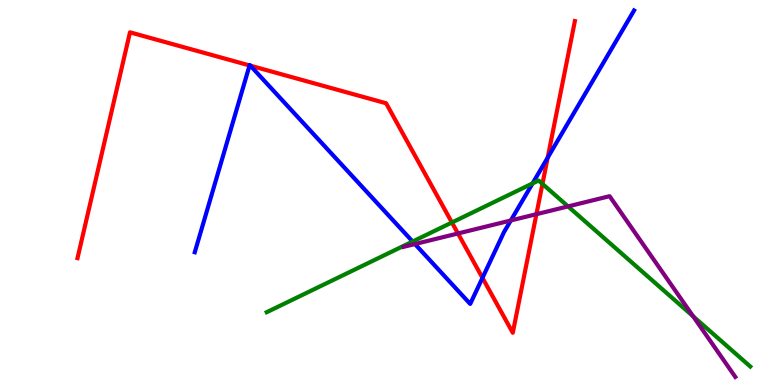[{'lines': ['blue', 'red'], 'intersections': [{'x': 3.22, 'y': 8.3}, {'x': 3.23, 'y': 8.29}, {'x': 6.23, 'y': 2.78}, {'x': 7.07, 'y': 5.9}]}, {'lines': ['green', 'red'], 'intersections': [{'x': 5.83, 'y': 4.22}, {'x': 7.0, 'y': 5.22}]}, {'lines': ['purple', 'red'], 'intersections': [{'x': 5.91, 'y': 3.94}, {'x': 6.92, 'y': 4.44}]}, {'lines': ['blue', 'green'], 'intersections': [{'x': 5.32, 'y': 3.73}, {'x': 6.87, 'y': 5.24}]}, {'lines': ['blue', 'purple'], 'intersections': [{'x': 5.35, 'y': 3.66}, {'x': 6.59, 'y': 4.27}]}, {'lines': ['green', 'purple'], 'intersections': [{'x': 7.33, 'y': 4.64}, {'x': 8.94, 'y': 1.78}]}]